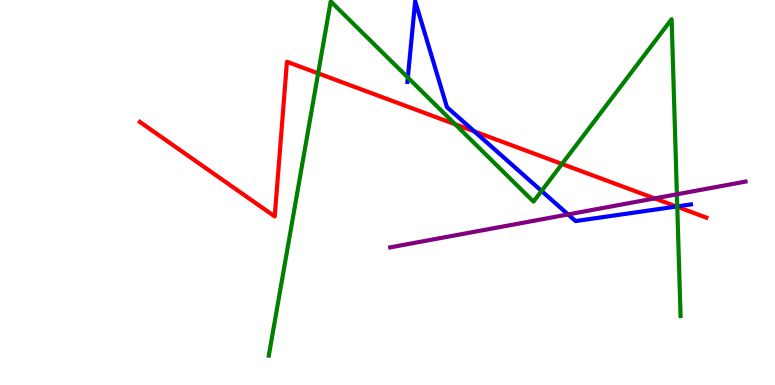[{'lines': ['blue', 'red'], 'intersections': [{'x': 6.12, 'y': 6.59}, {'x': 8.73, 'y': 4.64}]}, {'lines': ['green', 'red'], 'intersections': [{'x': 4.1, 'y': 8.09}, {'x': 5.87, 'y': 6.77}, {'x': 7.25, 'y': 5.74}, {'x': 8.74, 'y': 4.63}]}, {'lines': ['purple', 'red'], 'intersections': [{'x': 8.45, 'y': 4.85}]}, {'lines': ['blue', 'green'], 'intersections': [{'x': 5.26, 'y': 7.99}, {'x': 6.99, 'y': 5.04}, {'x': 8.74, 'y': 4.64}]}, {'lines': ['blue', 'purple'], 'intersections': [{'x': 7.33, 'y': 4.43}]}, {'lines': ['green', 'purple'], 'intersections': [{'x': 8.73, 'y': 4.95}]}]